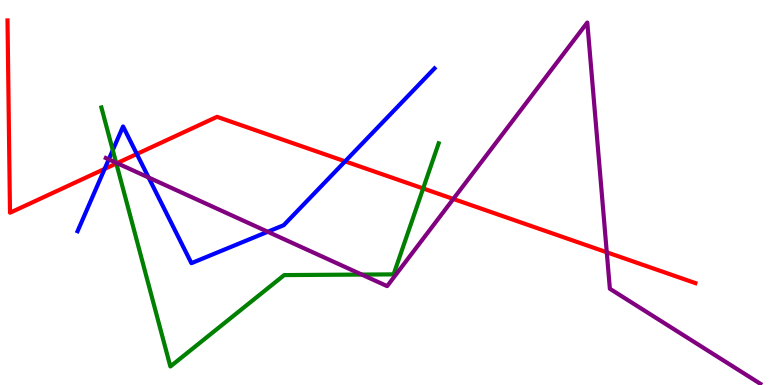[{'lines': ['blue', 'red'], 'intersections': [{'x': 1.35, 'y': 5.61}, {'x': 1.77, 'y': 6.0}, {'x': 4.45, 'y': 5.81}]}, {'lines': ['green', 'red'], 'intersections': [{'x': 1.5, 'y': 5.75}, {'x': 5.46, 'y': 5.1}]}, {'lines': ['purple', 'red'], 'intersections': [{'x': 1.51, 'y': 5.76}, {'x': 5.85, 'y': 4.83}, {'x': 7.83, 'y': 3.45}]}, {'lines': ['blue', 'green'], 'intersections': [{'x': 1.46, 'y': 6.1}]}, {'lines': ['blue', 'purple'], 'intersections': [{'x': 1.4, 'y': 5.86}, {'x': 1.92, 'y': 5.39}, {'x': 3.45, 'y': 3.98}]}, {'lines': ['green', 'purple'], 'intersections': [{'x': 1.5, 'y': 5.77}, {'x': 4.67, 'y': 2.87}]}]